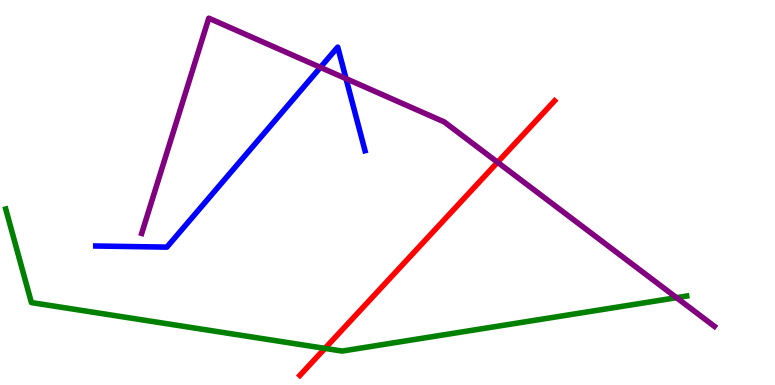[{'lines': ['blue', 'red'], 'intersections': []}, {'lines': ['green', 'red'], 'intersections': [{'x': 4.19, 'y': 0.951}]}, {'lines': ['purple', 'red'], 'intersections': [{'x': 6.42, 'y': 5.79}]}, {'lines': ['blue', 'green'], 'intersections': []}, {'lines': ['blue', 'purple'], 'intersections': [{'x': 4.13, 'y': 8.25}, {'x': 4.47, 'y': 7.96}]}, {'lines': ['green', 'purple'], 'intersections': [{'x': 8.73, 'y': 2.27}]}]